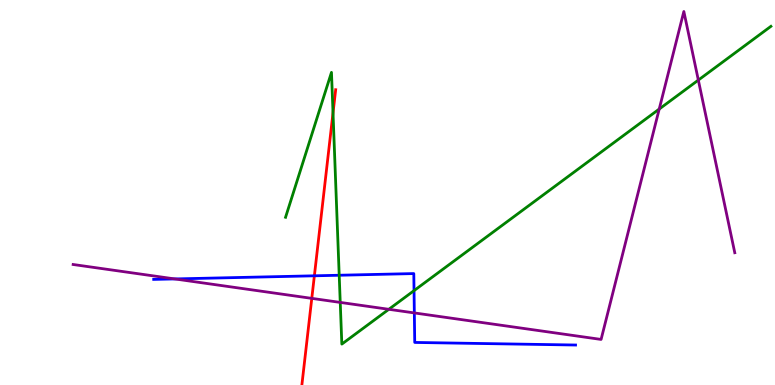[{'lines': ['blue', 'red'], 'intersections': [{'x': 4.06, 'y': 2.84}]}, {'lines': ['green', 'red'], 'intersections': [{'x': 4.3, 'y': 7.07}]}, {'lines': ['purple', 'red'], 'intersections': [{'x': 4.02, 'y': 2.25}]}, {'lines': ['blue', 'green'], 'intersections': [{'x': 4.38, 'y': 2.85}, {'x': 5.34, 'y': 2.45}]}, {'lines': ['blue', 'purple'], 'intersections': [{'x': 2.26, 'y': 2.76}, {'x': 5.35, 'y': 1.87}]}, {'lines': ['green', 'purple'], 'intersections': [{'x': 4.39, 'y': 2.15}, {'x': 5.02, 'y': 1.97}, {'x': 8.51, 'y': 7.17}, {'x': 9.01, 'y': 7.92}]}]